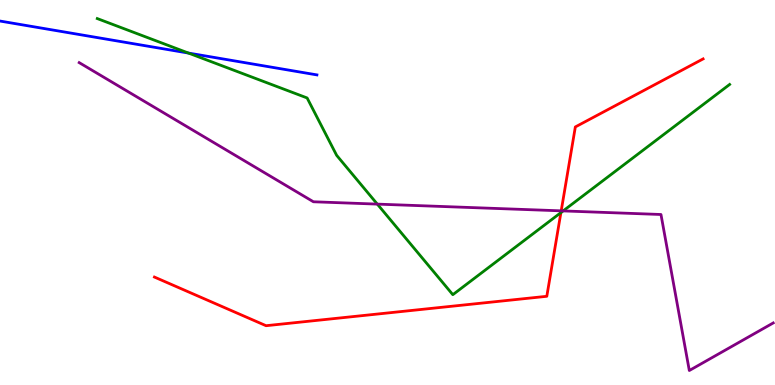[{'lines': ['blue', 'red'], 'intersections': []}, {'lines': ['green', 'red'], 'intersections': [{'x': 7.24, 'y': 4.48}]}, {'lines': ['purple', 'red'], 'intersections': [{'x': 7.24, 'y': 4.52}]}, {'lines': ['blue', 'green'], 'intersections': [{'x': 2.43, 'y': 8.62}]}, {'lines': ['blue', 'purple'], 'intersections': []}, {'lines': ['green', 'purple'], 'intersections': [{'x': 4.87, 'y': 4.7}, {'x': 7.27, 'y': 4.52}]}]